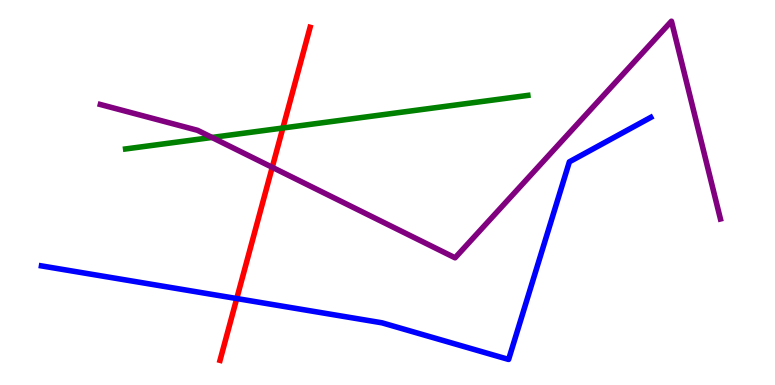[{'lines': ['blue', 'red'], 'intersections': [{'x': 3.05, 'y': 2.25}]}, {'lines': ['green', 'red'], 'intersections': [{'x': 3.65, 'y': 6.67}]}, {'lines': ['purple', 'red'], 'intersections': [{'x': 3.51, 'y': 5.65}]}, {'lines': ['blue', 'green'], 'intersections': []}, {'lines': ['blue', 'purple'], 'intersections': []}, {'lines': ['green', 'purple'], 'intersections': [{'x': 2.73, 'y': 6.43}]}]